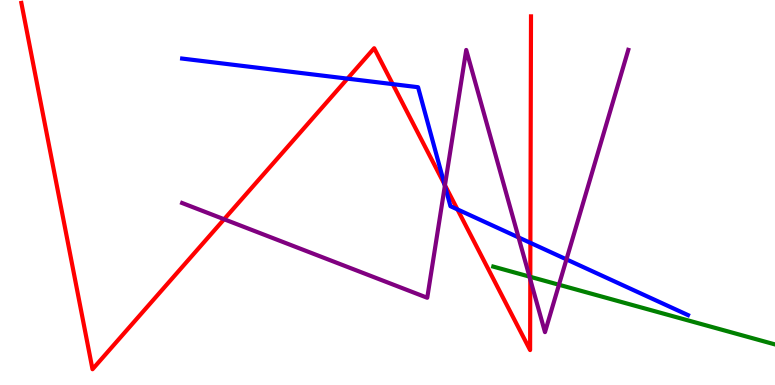[{'lines': ['blue', 'red'], 'intersections': [{'x': 4.48, 'y': 7.96}, {'x': 5.07, 'y': 7.81}, {'x': 5.74, 'y': 5.21}, {'x': 5.9, 'y': 4.56}, {'x': 6.84, 'y': 3.69}]}, {'lines': ['green', 'red'], 'intersections': [{'x': 6.84, 'y': 2.81}]}, {'lines': ['purple', 'red'], 'intersections': [{'x': 2.89, 'y': 4.31}, {'x': 5.74, 'y': 5.19}, {'x': 6.84, 'y': 2.74}]}, {'lines': ['blue', 'green'], 'intersections': []}, {'lines': ['blue', 'purple'], 'intersections': [{'x': 5.74, 'y': 5.18}, {'x': 6.69, 'y': 3.83}, {'x': 7.31, 'y': 3.26}]}, {'lines': ['green', 'purple'], 'intersections': [{'x': 6.83, 'y': 2.82}, {'x': 7.21, 'y': 2.6}]}]